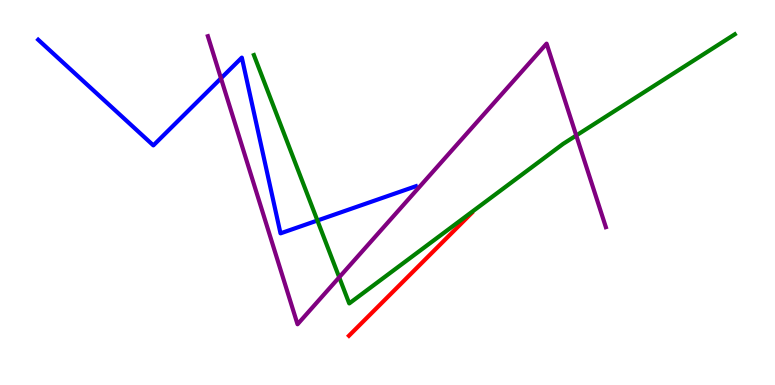[{'lines': ['blue', 'red'], 'intersections': []}, {'lines': ['green', 'red'], 'intersections': []}, {'lines': ['purple', 'red'], 'intersections': []}, {'lines': ['blue', 'green'], 'intersections': [{'x': 4.1, 'y': 4.27}]}, {'lines': ['blue', 'purple'], 'intersections': [{'x': 2.85, 'y': 7.97}]}, {'lines': ['green', 'purple'], 'intersections': [{'x': 4.38, 'y': 2.8}, {'x': 7.44, 'y': 6.48}]}]